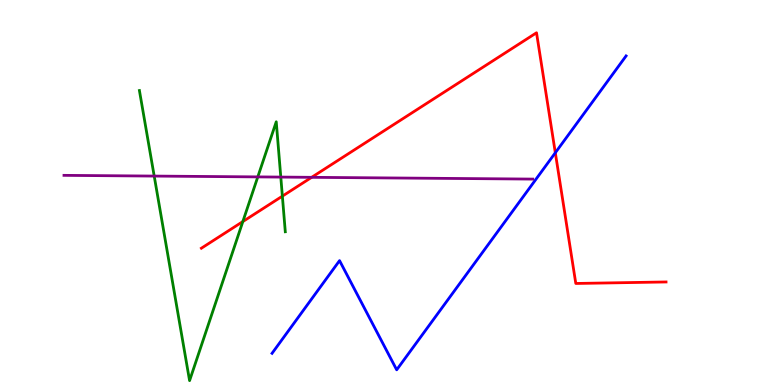[{'lines': ['blue', 'red'], 'intersections': [{'x': 7.17, 'y': 6.03}]}, {'lines': ['green', 'red'], 'intersections': [{'x': 3.13, 'y': 4.25}, {'x': 3.64, 'y': 4.91}]}, {'lines': ['purple', 'red'], 'intersections': [{'x': 4.02, 'y': 5.39}]}, {'lines': ['blue', 'green'], 'intersections': []}, {'lines': ['blue', 'purple'], 'intersections': []}, {'lines': ['green', 'purple'], 'intersections': [{'x': 1.99, 'y': 5.43}, {'x': 3.33, 'y': 5.41}, {'x': 3.62, 'y': 5.4}]}]